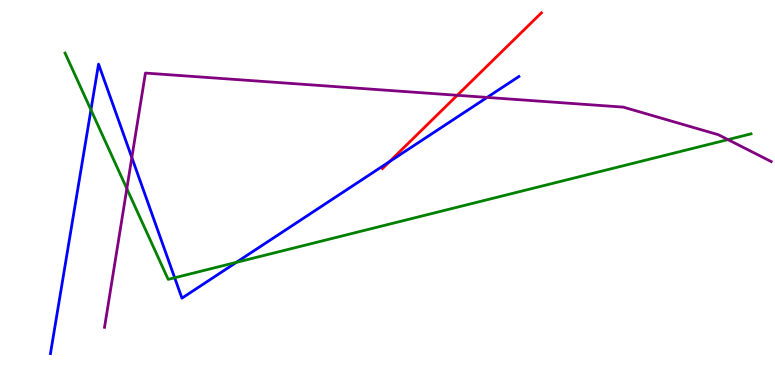[{'lines': ['blue', 'red'], 'intersections': [{'x': 5.03, 'y': 5.8}]}, {'lines': ['green', 'red'], 'intersections': []}, {'lines': ['purple', 'red'], 'intersections': [{'x': 5.9, 'y': 7.52}]}, {'lines': ['blue', 'green'], 'intersections': [{'x': 1.17, 'y': 7.15}, {'x': 2.25, 'y': 2.79}, {'x': 3.05, 'y': 3.19}]}, {'lines': ['blue', 'purple'], 'intersections': [{'x': 1.7, 'y': 5.91}, {'x': 6.29, 'y': 7.47}]}, {'lines': ['green', 'purple'], 'intersections': [{'x': 1.64, 'y': 5.1}, {'x': 9.39, 'y': 6.37}]}]